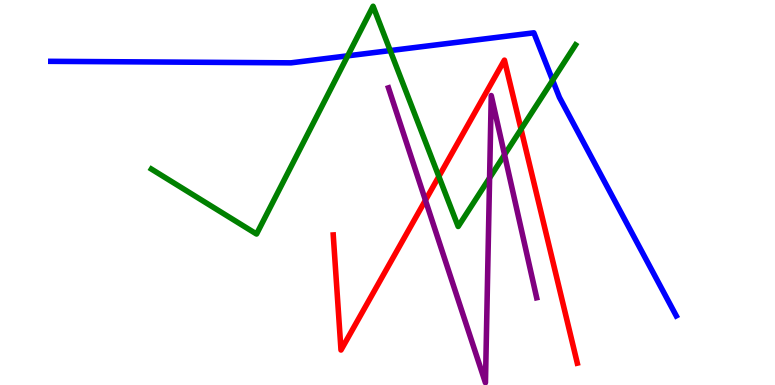[{'lines': ['blue', 'red'], 'intersections': []}, {'lines': ['green', 'red'], 'intersections': [{'x': 5.66, 'y': 5.42}, {'x': 6.72, 'y': 6.64}]}, {'lines': ['purple', 'red'], 'intersections': [{'x': 5.49, 'y': 4.8}]}, {'lines': ['blue', 'green'], 'intersections': [{'x': 4.49, 'y': 8.55}, {'x': 5.03, 'y': 8.69}, {'x': 7.13, 'y': 7.91}]}, {'lines': ['blue', 'purple'], 'intersections': []}, {'lines': ['green', 'purple'], 'intersections': [{'x': 6.32, 'y': 5.38}, {'x': 6.51, 'y': 5.98}]}]